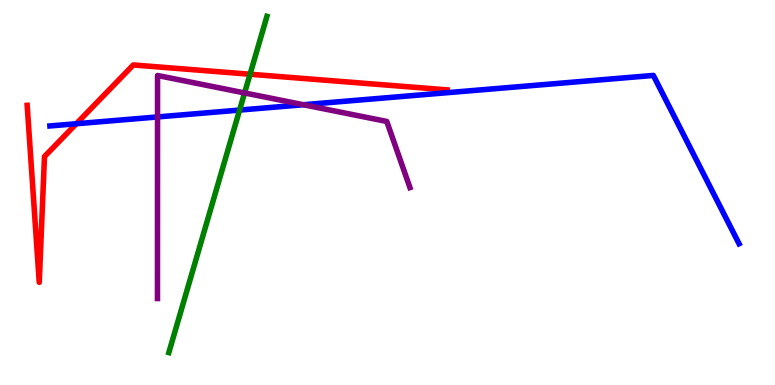[{'lines': ['blue', 'red'], 'intersections': [{'x': 0.985, 'y': 6.79}]}, {'lines': ['green', 'red'], 'intersections': [{'x': 3.23, 'y': 8.07}]}, {'lines': ['purple', 'red'], 'intersections': []}, {'lines': ['blue', 'green'], 'intersections': [{'x': 3.09, 'y': 7.14}]}, {'lines': ['blue', 'purple'], 'intersections': [{'x': 2.03, 'y': 6.96}, {'x': 3.91, 'y': 7.28}]}, {'lines': ['green', 'purple'], 'intersections': [{'x': 3.16, 'y': 7.59}]}]